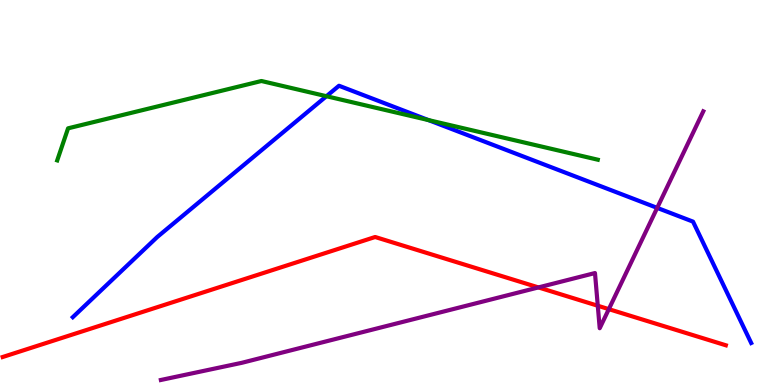[{'lines': ['blue', 'red'], 'intersections': []}, {'lines': ['green', 'red'], 'intersections': []}, {'lines': ['purple', 'red'], 'intersections': [{'x': 6.95, 'y': 2.53}, {'x': 7.71, 'y': 2.06}, {'x': 7.86, 'y': 1.97}]}, {'lines': ['blue', 'green'], 'intersections': [{'x': 4.21, 'y': 7.5}, {'x': 5.53, 'y': 6.88}]}, {'lines': ['blue', 'purple'], 'intersections': [{'x': 8.48, 'y': 4.6}]}, {'lines': ['green', 'purple'], 'intersections': []}]